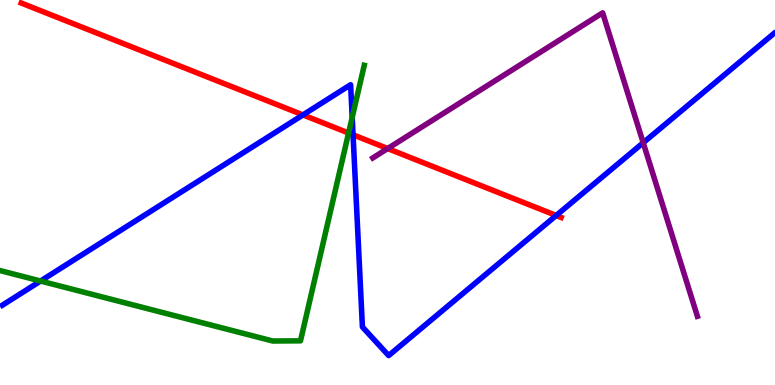[{'lines': ['blue', 'red'], 'intersections': [{'x': 3.91, 'y': 7.02}, {'x': 4.56, 'y': 6.5}, {'x': 7.18, 'y': 4.4}]}, {'lines': ['green', 'red'], 'intersections': [{'x': 4.5, 'y': 6.54}]}, {'lines': ['purple', 'red'], 'intersections': [{'x': 5.0, 'y': 6.14}]}, {'lines': ['blue', 'green'], 'intersections': [{'x': 0.523, 'y': 2.7}, {'x': 4.54, 'y': 6.95}]}, {'lines': ['blue', 'purple'], 'intersections': [{'x': 8.3, 'y': 6.29}]}, {'lines': ['green', 'purple'], 'intersections': []}]